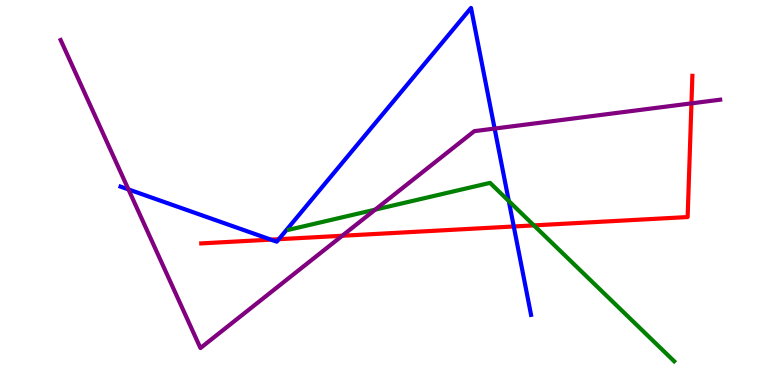[{'lines': ['blue', 'red'], 'intersections': [{'x': 3.5, 'y': 3.78}, {'x': 3.6, 'y': 3.79}, {'x': 6.63, 'y': 4.12}]}, {'lines': ['green', 'red'], 'intersections': [{'x': 6.89, 'y': 4.15}]}, {'lines': ['purple', 'red'], 'intersections': [{'x': 4.42, 'y': 3.88}, {'x': 8.92, 'y': 7.32}]}, {'lines': ['blue', 'green'], 'intersections': [{'x': 6.57, 'y': 4.78}]}, {'lines': ['blue', 'purple'], 'intersections': [{'x': 1.66, 'y': 5.08}, {'x': 6.38, 'y': 6.66}]}, {'lines': ['green', 'purple'], 'intersections': [{'x': 4.84, 'y': 4.55}]}]